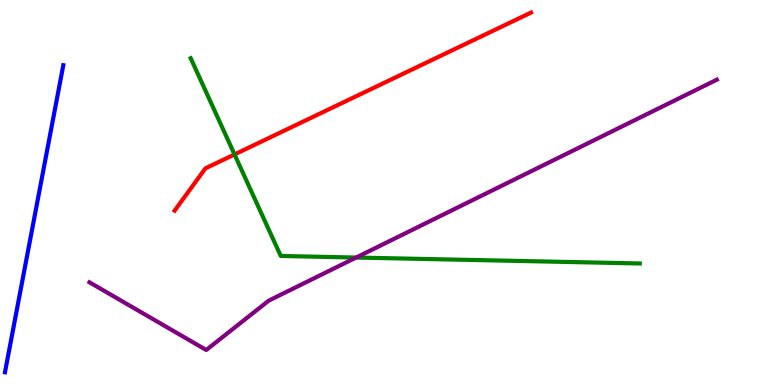[{'lines': ['blue', 'red'], 'intersections': []}, {'lines': ['green', 'red'], 'intersections': [{'x': 3.03, 'y': 5.99}]}, {'lines': ['purple', 'red'], 'intersections': []}, {'lines': ['blue', 'green'], 'intersections': []}, {'lines': ['blue', 'purple'], 'intersections': []}, {'lines': ['green', 'purple'], 'intersections': [{'x': 4.6, 'y': 3.31}]}]